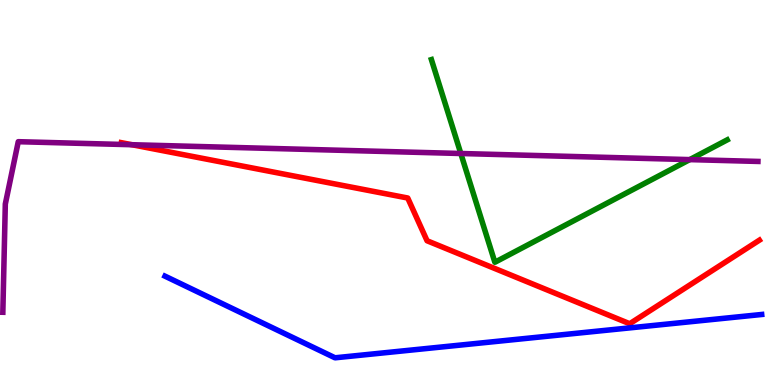[{'lines': ['blue', 'red'], 'intersections': []}, {'lines': ['green', 'red'], 'intersections': []}, {'lines': ['purple', 'red'], 'intersections': [{'x': 1.7, 'y': 6.24}]}, {'lines': ['blue', 'green'], 'intersections': []}, {'lines': ['blue', 'purple'], 'intersections': []}, {'lines': ['green', 'purple'], 'intersections': [{'x': 5.95, 'y': 6.01}, {'x': 8.9, 'y': 5.85}]}]